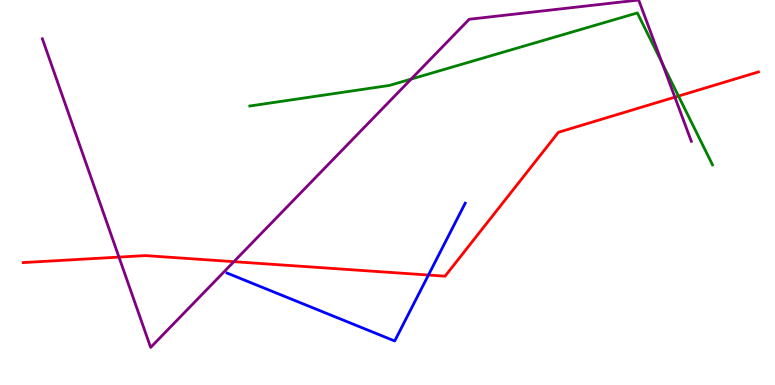[{'lines': ['blue', 'red'], 'intersections': [{'x': 5.53, 'y': 2.86}]}, {'lines': ['green', 'red'], 'intersections': [{'x': 8.75, 'y': 7.5}]}, {'lines': ['purple', 'red'], 'intersections': [{'x': 1.53, 'y': 3.32}, {'x': 3.02, 'y': 3.2}, {'x': 8.71, 'y': 7.48}]}, {'lines': ['blue', 'green'], 'intersections': []}, {'lines': ['blue', 'purple'], 'intersections': []}, {'lines': ['green', 'purple'], 'intersections': [{'x': 5.31, 'y': 7.95}, {'x': 8.54, 'y': 8.36}]}]